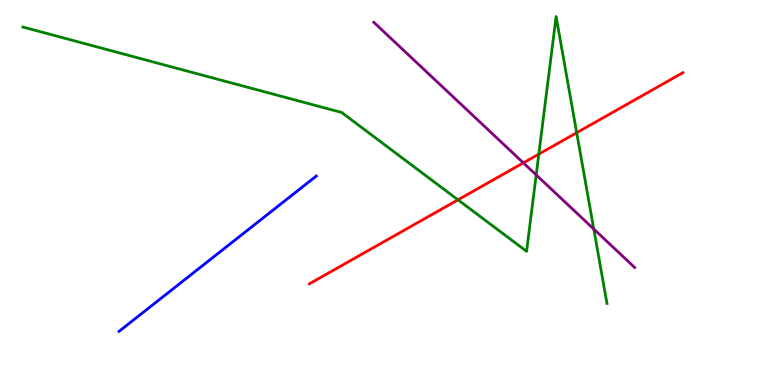[{'lines': ['blue', 'red'], 'intersections': []}, {'lines': ['green', 'red'], 'intersections': [{'x': 5.91, 'y': 4.81}, {'x': 6.95, 'y': 6.0}, {'x': 7.44, 'y': 6.55}]}, {'lines': ['purple', 'red'], 'intersections': [{'x': 6.75, 'y': 5.77}]}, {'lines': ['blue', 'green'], 'intersections': []}, {'lines': ['blue', 'purple'], 'intersections': []}, {'lines': ['green', 'purple'], 'intersections': [{'x': 6.92, 'y': 5.46}, {'x': 7.66, 'y': 4.05}]}]